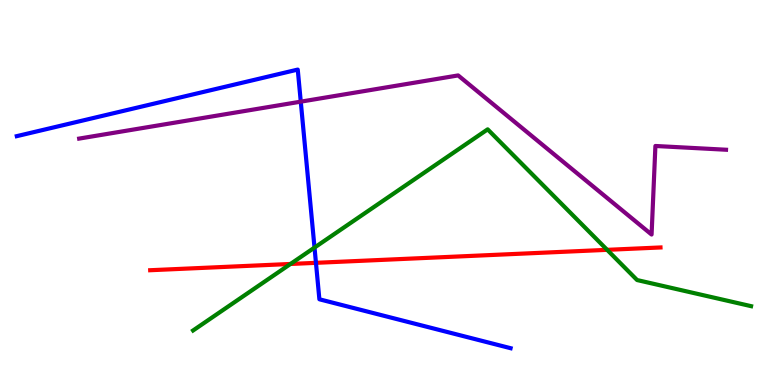[{'lines': ['blue', 'red'], 'intersections': [{'x': 4.08, 'y': 3.17}]}, {'lines': ['green', 'red'], 'intersections': [{'x': 3.75, 'y': 3.14}, {'x': 7.83, 'y': 3.51}]}, {'lines': ['purple', 'red'], 'intersections': []}, {'lines': ['blue', 'green'], 'intersections': [{'x': 4.06, 'y': 3.57}]}, {'lines': ['blue', 'purple'], 'intersections': [{'x': 3.88, 'y': 7.36}]}, {'lines': ['green', 'purple'], 'intersections': []}]